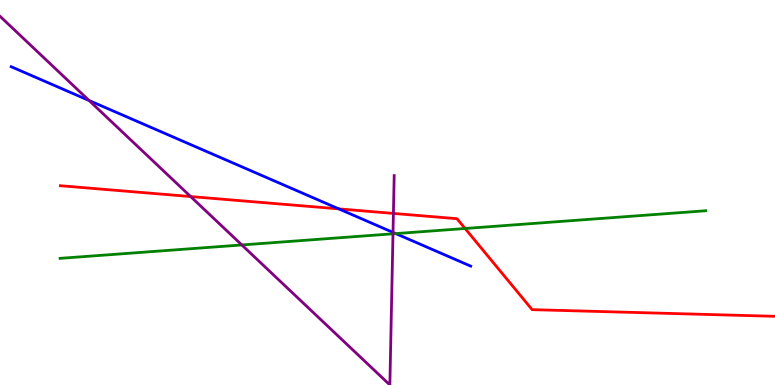[{'lines': ['blue', 'red'], 'intersections': [{'x': 4.37, 'y': 4.57}]}, {'lines': ['green', 'red'], 'intersections': [{'x': 6.0, 'y': 4.07}]}, {'lines': ['purple', 'red'], 'intersections': [{'x': 2.46, 'y': 4.89}, {'x': 5.08, 'y': 4.46}]}, {'lines': ['blue', 'green'], 'intersections': [{'x': 5.11, 'y': 3.93}]}, {'lines': ['blue', 'purple'], 'intersections': [{'x': 1.15, 'y': 7.39}, {'x': 5.07, 'y': 3.96}]}, {'lines': ['green', 'purple'], 'intersections': [{'x': 3.12, 'y': 3.64}, {'x': 5.07, 'y': 3.93}]}]